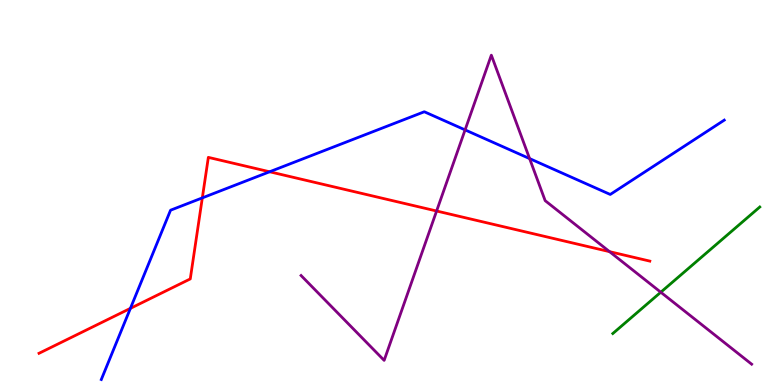[{'lines': ['blue', 'red'], 'intersections': [{'x': 1.68, 'y': 1.99}, {'x': 2.61, 'y': 4.86}, {'x': 3.48, 'y': 5.54}]}, {'lines': ['green', 'red'], 'intersections': []}, {'lines': ['purple', 'red'], 'intersections': [{'x': 5.63, 'y': 4.52}, {'x': 7.86, 'y': 3.46}]}, {'lines': ['blue', 'green'], 'intersections': []}, {'lines': ['blue', 'purple'], 'intersections': [{'x': 6.0, 'y': 6.63}, {'x': 6.83, 'y': 5.88}]}, {'lines': ['green', 'purple'], 'intersections': [{'x': 8.53, 'y': 2.41}]}]